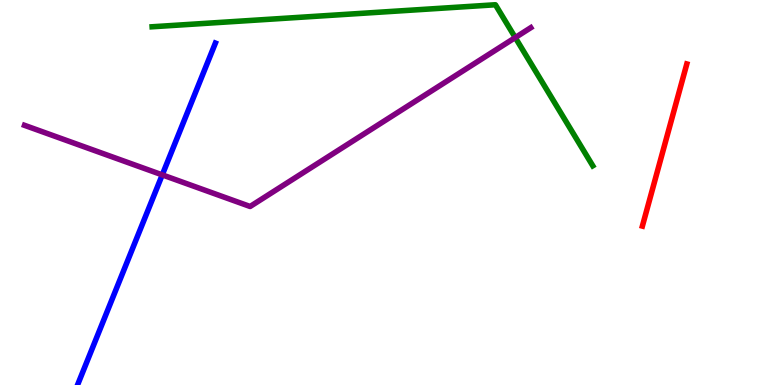[{'lines': ['blue', 'red'], 'intersections': []}, {'lines': ['green', 'red'], 'intersections': []}, {'lines': ['purple', 'red'], 'intersections': []}, {'lines': ['blue', 'green'], 'intersections': []}, {'lines': ['blue', 'purple'], 'intersections': [{'x': 2.09, 'y': 5.46}]}, {'lines': ['green', 'purple'], 'intersections': [{'x': 6.65, 'y': 9.02}]}]